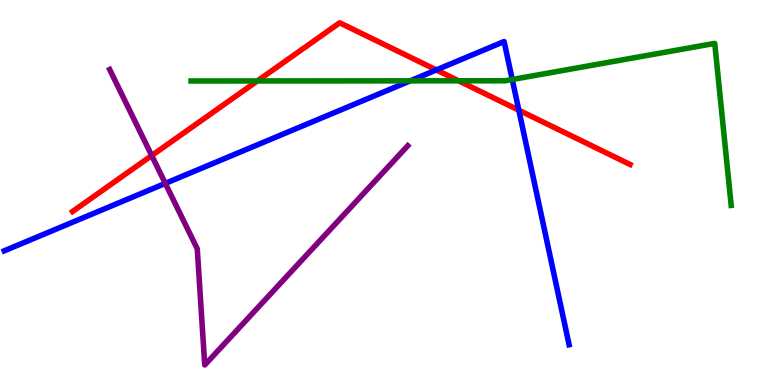[{'lines': ['blue', 'red'], 'intersections': [{'x': 5.63, 'y': 8.18}, {'x': 6.69, 'y': 7.14}]}, {'lines': ['green', 'red'], 'intersections': [{'x': 3.32, 'y': 7.9}, {'x': 5.92, 'y': 7.9}]}, {'lines': ['purple', 'red'], 'intersections': [{'x': 1.96, 'y': 5.96}]}, {'lines': ['blue', 'green'], 'intersections': [{'x': 5.29, 'y': 7.9}, {'x': 6.61, 'y': 7.93}]}, {'lines': ['blue', 'purple'], 'intersections': [{'x': 2.13, 'y': 5.24}]}, {'lines': ['green', 'purple'], 'intersections': []}]